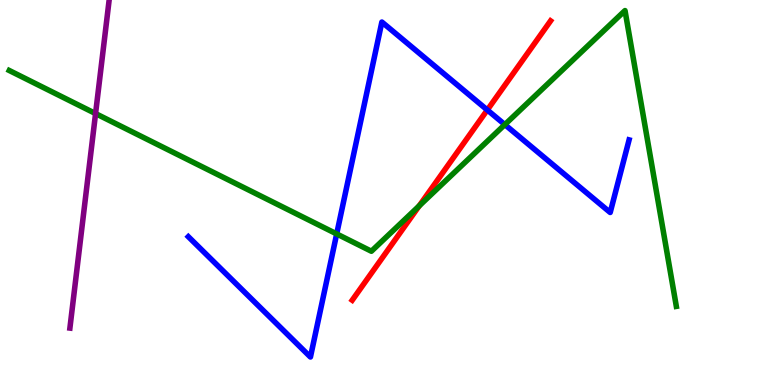[{'lines': ['blue', 'red'], 'intersections': [{'x': 6.29, 'y': 7.14}]}, {'lines': ['green', 'red'], 'intersections': [{'x': 5.41, 'y': 4.65}]}, {'lines': ['purple', 'red'], 'intersections': []}, {'lines': ['blue', 'green'], 'intersections': [{'x': 4.34, 'y': 3.92}, {'x': 6.51, 'y': 6.76}]}, {'lines': ['blue', 'purple'], 'intersections': []}, {'lines': ['green', 'purple'], 'intersections': [{'x': 1.23, 'y': 7.05}]}]